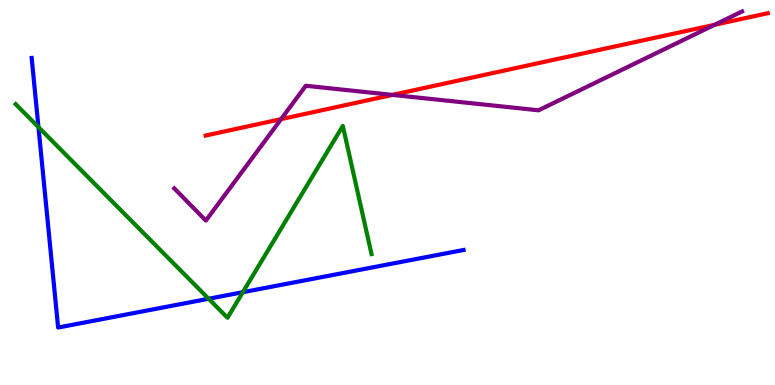[{'lines': ['blue', 'red'], 'intersections': []}, {'lines': ['green', 'red'], 'intersections': []}, {'lines': ['purple', 'red'], 'intersections': [{'x': 3.63, 'y': 6.91}, {'x': 5.06, 'y': 7.54}, {'x': 9.22, 'y': 9.36}]}, {'lines': ['blue', 'green'], 'intersections': [{'x': 0.496, 'y': 6.7}, {'x': 2.69, 'y': 2.24}, {'x': 3.13, 'y': 2.41}]}, {'lines': ['blue', 'purple'], 'intersections': []}, {'lines': ['green', 'purple'], 'intersections': []}]